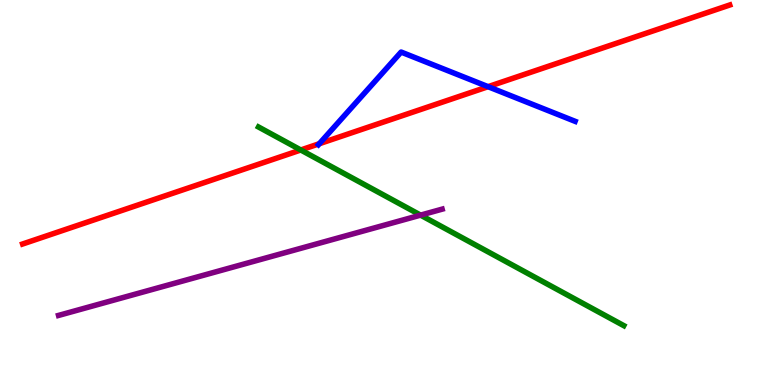[{'lines': ['blue', 'red'], 'intersections': [{'x': 4.12, 'y': 6.27}, {'x': 6.3, 'y': 7.75}]}, {'lines': ['green', 'red'], 'intersections': [{'x': 3.88, 'y': 6.1}]}, {'lines': ['purple', 'red'], 'intersections': []}, {'lines': ['blue', 'green'], 'intersections': []}, {'lines': ['blue', 'purple'], 'intersections': []}, {'lines': ['green', 'purple'], 'intersections': [{'x': 5.43, 'y': 4.41}]}]